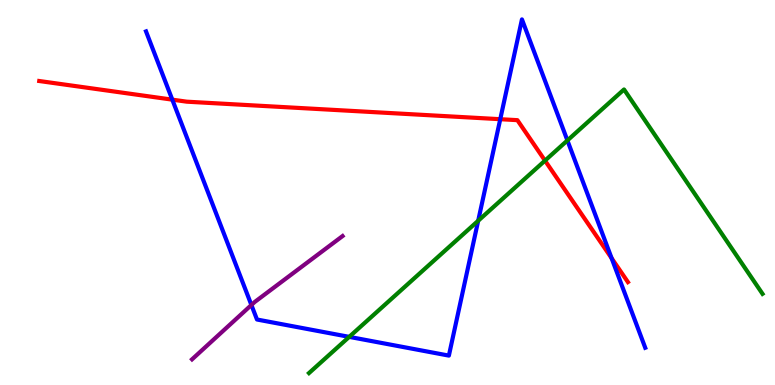[{'lines': ['blue', 'red'], 'intersections': [{'x': 2.22, 'y': 7.41}, {'x': 6.45, 'y': 6.9}, {'x': 7.89, 'y': 3.29}]}, {'lines': ['green', 'red'], 'intersections': [{'x': 7.03, 'y': 5.83}]}, {'lines': ['purple', 'red'], 'intersections': []}, {'lines': ['blue', 'green'], 'intersections': [{'x': 4.51, 'y': 1.25}, {'x': 6.17, 'y': 4.27}, {'x': 7.32, 'y': 6.35}]}, {'lines': ['blue', 'purple'], 'intersections': [{'x': 3.24, 'y': 2.08}]}, {'lines': ['green', 'purple'], 'intersections': []}]